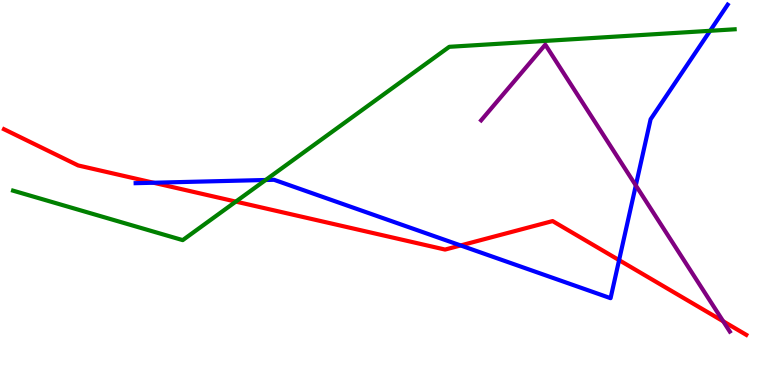[{'lines': ['blue', 'red'], 'intersections': [{'x': 1.98, 'y': 5.25}, {'x': 5.94, 'y': 3.62}, {'x': 7.99, 'y': 3.24}]}, {'lines': ['green', 'red'], 'intersections': [{'x': 3.04, 'y': 4.76}]}, {'lines': ['purple', 'red'], 'intersections': [{'x': 9.33, 'y': 1.65}]}, {'lines': ['blue', 'green'], 'intersections': [{'x': 3.43, 'y': 5.32}, {'x': 9.16, 'y': 9.2}]}, {'lines': ['blue', 'purple'], 'intersections': [{'x': 8.2, 'y': 5.18}]}, {'lines': ['green', 'purple'], 'intersections': []}]